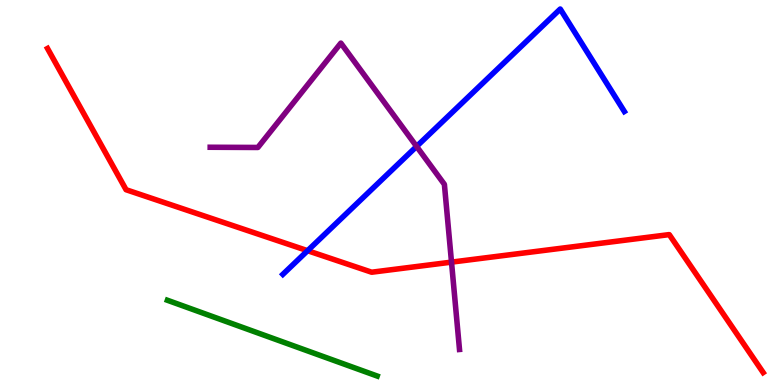[{'lines': ['blue', 'red'], 'intersections': [{'x': 3.97, 'y': 3.49}]}, {'lines': ['green', 'red'], 'intersections': []}, {'lines': ['purple', 'red'], 'intersections': [{'x': 5.83, 'y': 3.19}]}, {'lines': ['blue', 'green'], 'intersections': []}, {'lines': ['blue', 'purple'], 'intersections': [{'x': 5.38, 'y': 6.2}]}, {'lines': ['green', 'purple'], 'intersections': []}]